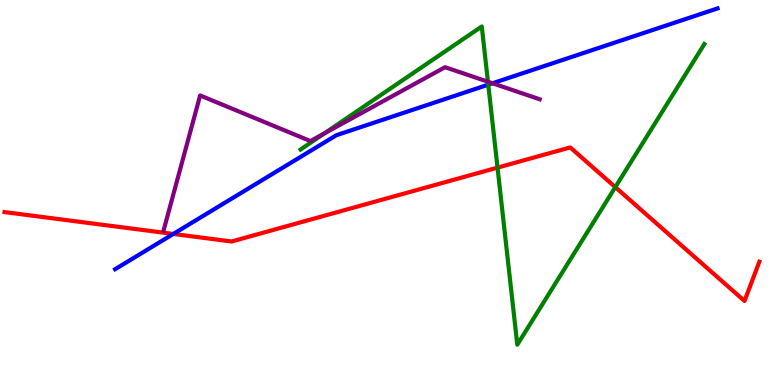[{'lines': ['blue', 'red'], 'intersections': [{'x': 2.24, 'y': 3.92}]}, {'lines': ['green', 'red'], 'intersections': [{'x': 6.42, 'y': 5.65}, {'x': 7.94, 'y': 5.14}]}, {'lines': ['purple', 'red'], 'intersections': []}, {'lines': ['blue', 'green'], 'intersections': [{'x': 6.3, 'y': 7.8}]}, {'lines': ['blue', 'purple'], 'intersections': [{'x': 6.35, 'y': 7.84}]}, {'lines': ['green', 'purple'], 'intersections': [{'x': 4.18, 'y': 6.53}, {'x': 6.3, 'y': 7.88}]}]